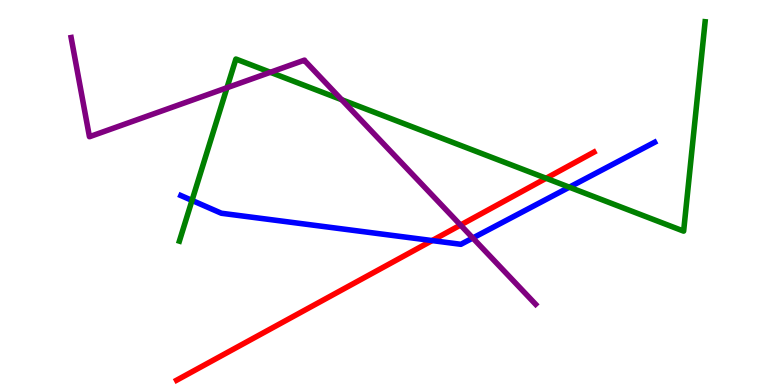[{'lines': ['blue', 'red'], 'intersections': [{'x': 5.58, 'y': 3.75}]}, {'lines': ['green', 'red'], 'intersections': [{'x': 7.05, 'y': 5.37}]}, {'lines': ['purple', 'red'], 'intersections': [{'x': 5.94, 'y': 4.15}]}, {'lines': ['blue', 'green'], 'intersections': [{'x': 2.48, 'y': 4.79}, {'x': 7.35, 'y': 5.14}]}, {'lines': ['blue', 'purple'], 'intersections': [{'x': 6.1, 'y': 3.82}]}, {'lines': ['green', 'purple'], 'intersections': [{'x': 2.93, 'y': 7.72}, {'x': 3.49, 'y': 8.12}, {'x': 4.41, 'y': 7.41}]}]